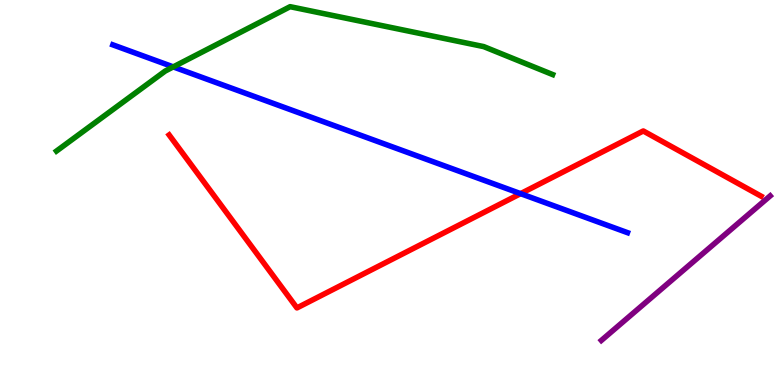[{'lines': ['blue', 'red'], 'intersections': [{'x': 6.72, 'y': 4.97}]}, {'lines': ['green', 'red'], 'intersections': []}, {'lines': ['purple', 'red'], 'intersections': []}, {'lines': ['blue', 'green'], 'intersections': [{'x': 2.24, 'y': 8.26}]}, {'lines': ['blue', 'purple'], 'intersections': []}, {'lines': ['green', 'purple'], 'intersections': []}]